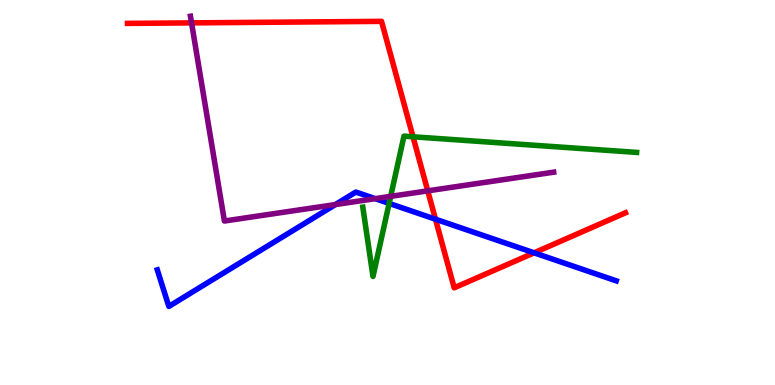[{'lines': ['blue', 'red'], 'intersections': [{'x': 5.62, 'y': 4.31}, {'x': 6.89, 'y': 3.43}]}, {'lines': ['green', 'red'], 'intersections': [{'x': 5.33, 'y': 6.45}]}, {'lines': ['purple', 'red'], 'intersections': [{'x': 2.47, 'y': 9.41}, {'x': 5.52, 'y': 5.04}]}, {'lines': ['blue', 'green'], 'intersections': [{'x': 5.02, 'y': 4.72}]}, {'lines': ['blue', 'purple'], 'intersections': [{'x': 4.33, 'y': 4.69}, {'x': 4.84, 'y': 4.84}]}, {'lines': ['green', 'purple'], 'intersections': [{'x': 5.04, 'y': 4.9}]}]